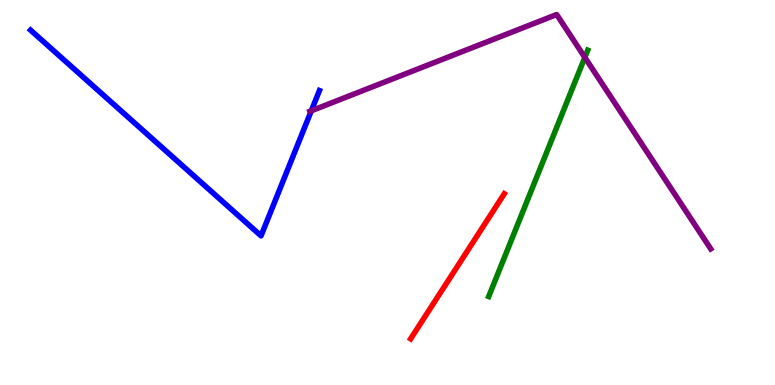[{'lines': ['blue', 'red'], 'intersections': []}, {'lines': ['green', 'red'], 'intersections': []}, {'lines': ['purple', 'red'], 'intersections': []}, {'lines': ['blue', 'green'], 'intersections': []}, {'lines': ['blue', 'purple'], 'intersections': [{'x': 4.02, 'y': 7.12}]}, {'lines': ['green', 'purple'], 'intersections': [{'x': 7.55, 'y': 8.51}]}]